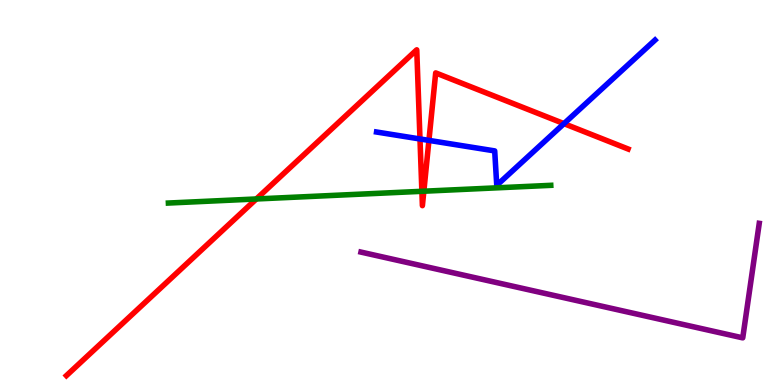[{'lines': ['blue', 'red'], 'intersections': [{'x': 5.42, 'y': 6.39}, {'x': 5.53, 'y': 6.35}, {'x': 7.28, 'y': 6.79}]}, {'lines': ['green', 'red'], 'intersections': [{'x': 3.31, 'y': 4.83}, {'x': 5.44, 'y': 5.03}, {'x': 5.47, 'y': 5.03}]}, {'lines': ['purple', 'red'], 'intersections': []}, {'lines': ['blue', 'green'], 'intersections': []}, {'lines': ['blue', 'purple'], 'intersections': []}, {'lines': ['green', 'purple'], 'intersections': []}]